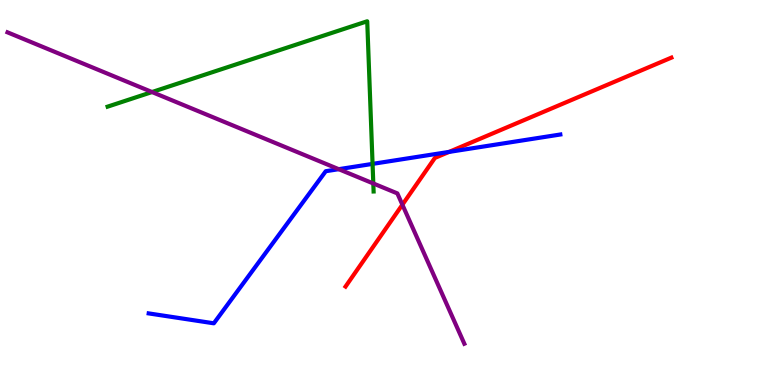[{'lines': ['blue', 'red'], 'intersections': [{'x': 5.79, 'y': 6.05}]}, {'lines': ['green', 'red'], 'intersections': []}, {'lines': ['purple', 'red'], 'intersections': [{'x': 5.19, 'y': 4.68}]}, {'lines': ['blue', 'green'], 'intersections': [{'x': 4.81, 'y': 5.74}]}, {'lines': ['blue', 'purple'], 'intersections': [{'x': 4.37, 'y': 5.61}]}, {'lines': ['green', 'purple'], 'intersections': [{'x': 1.96, 'y': 7.61}, {'x': 4.82, 'y': 5.23}]}]